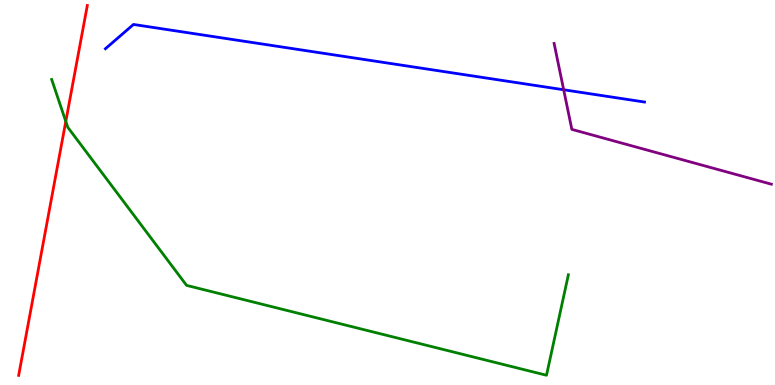[{'lines': ['blue', 'red'], 'intersections': []}, {'lines': ['green', 'red'], 'intersections': [{'x': 0.849, 'y': 6.85}]}, {'lines': ['purple', 'red'], 'intersections': []}, {'lines': ['blue', 'green'], 'intersections': []}, {'lines': ['blue', 'purple'], 'intersections': [{'x': 7.27, 'y': 7.67}]}, {'lines': ['green', 'purple'], 'intersections': []}]